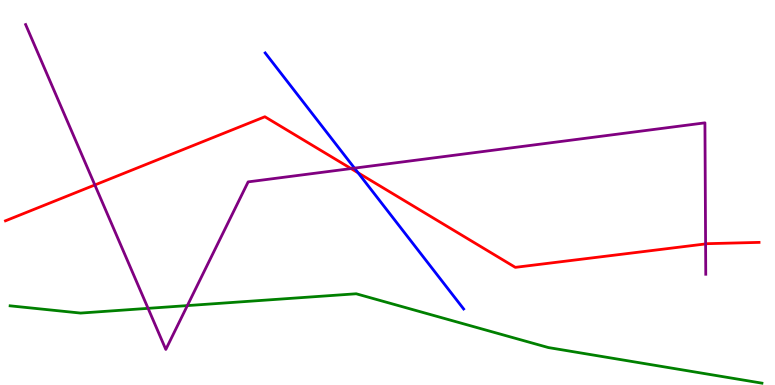[{'lines': ['blue', 'red'], 'intersections': [{'x': 4.62, 'y': 5.51}]}, {'lines': ['green', 'red'], 'intersections': []}, {'lines': ['purple', 'red'], 'intersections': [{'x': 1.22, 'y': 5.2}, {'x': 4.53, 'y': 5.62}, {'x': 9.1, 'y': 3.66}]}, {'lines': ['blue', 'green'], 'intersections': []}, {'lines': ['blue', 'purple'], 'intersections': [{'x': 4.57, 'y': 5.63}]}, {'lines': ['green', 'purple'], 'intersections': [{'x': 1.91, 'y': 1.99}, {'x': 2.42, 'y': 2.06}]}]